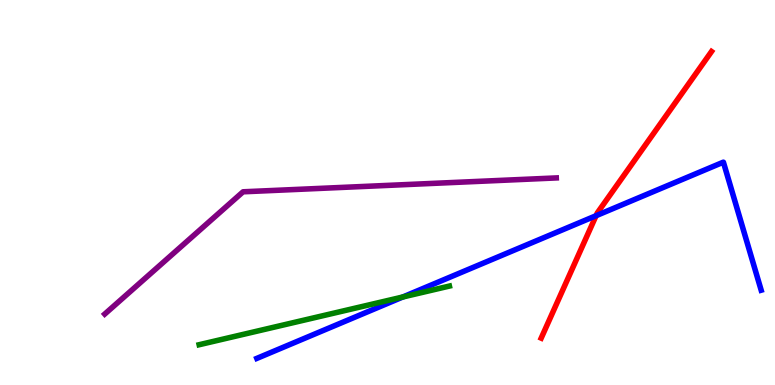[{'lines': ['blue', 'red'], 'intersections': [{'x': 7.69, 'y': 4.4}]}, {'lines': ['green', 'red'], 'intersections': []}, {'lines': ['purple', 'red'], 'intersections': []}, {'lines': ['blue', 'green'], 'intersections': [{'x': 5.2, 'y': 2.29}]}, {'lines': ['blue', 'purple'], 'intersections': []}, {'lines': ['green', 'purple'], 'intersections': []}]